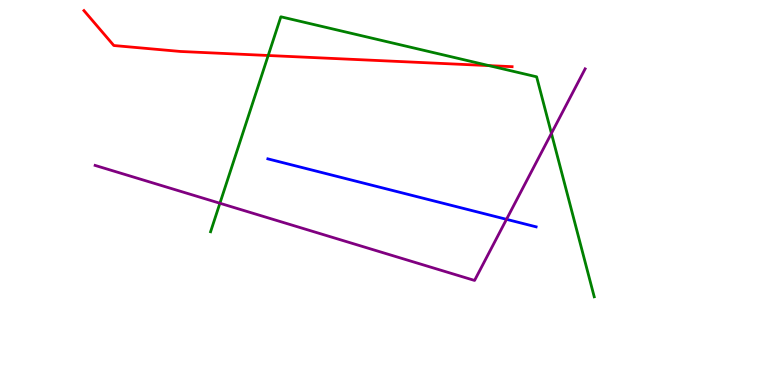[{'lines': ['blue', 'red'], 'intersections': []}, {'lines': ['green', 'red'], 'intersections': [{'x': 3.46, 'y': 8.56}, {'x': 6.31, 'y': 8.3}]}, {'lines': ['purple', 'red'], 'intersections': []}, {'lines': ['blue', 'green'], 'intersections': []}, {'lines': ['blue', 'purple'], 'intersections': [{'x': 6.54, 'y': 4.3}]}, {'lines': ['green', 'purple'], 'intersections': [{'x': 2.84, 'y': 4.72}, {'x': 7.12, 'y': 6.54}]}]